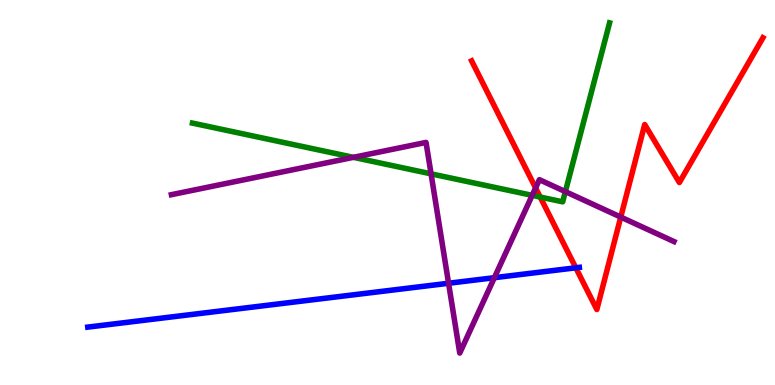[{'lines': ['blue', 'red'], 'intersections': [{'x': 7.43, 'y': 3.04}]}, {'lines': ['green', 'red'], 'intersections': [{'x': 6.97, 'y': 4.88}]}, {'lines': ['purple', 'red'], 'intersections': [{'x': 6.91, 'y': 5.12}, {'x': 8.01, 'y': 4.36}]}, {'lines': ['blue', 'green'], 'intersections': []}, {'lines': ['blue', 'purple'], 'intersections': [{'x': 5.79, 'y': 2.64}, {'x': 6.38, 'y': 2.79}]}, {'lines': ['green', 'purple'], 'intersections': [{'x': 4.56, 'y': 5.91}, {'x': 5.56, 'y': 5.48}, {'x': 6.87, 'y': 4.93}, {'x': 7.3, 'y': 5.02}]}]